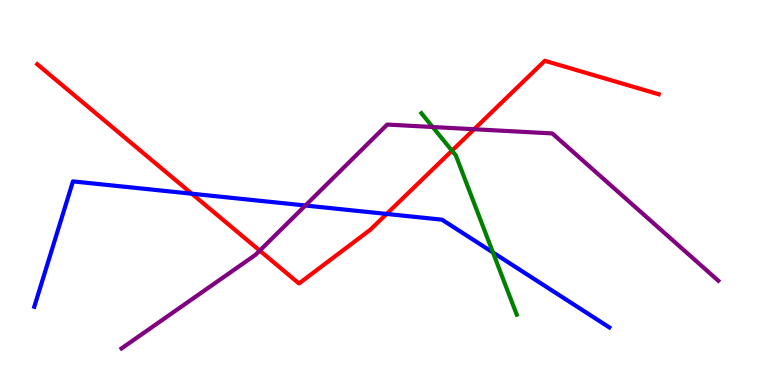[{'lines': ['blue', 'red'], 'intersections': [{'x': 2.48, 'y': 4.97}, {'x': 4.99, 'y': 4.44}]}, {'lines': ['green', 'red'], 'intersections': [{'x': 5.83, 'y': 6.09}]}, {'lines': ['purple', 'red'], 'intersections': [{'x': 3.35, 'y': 3.49}, {'x': 6.12, 'y': 6.64}]}, {'lines': ['blue', 'green'], 'intersections': [{'x': 6.36, 'y': 3.44}]}, {'lines': ['blue', 'purple'], 'intersections': [{'x': 3.94, 'y': 4.66}]}, {'lines': ['green', 'purple'], 'intersections': [{'x': 5.58, 'y': 6.7}]}]